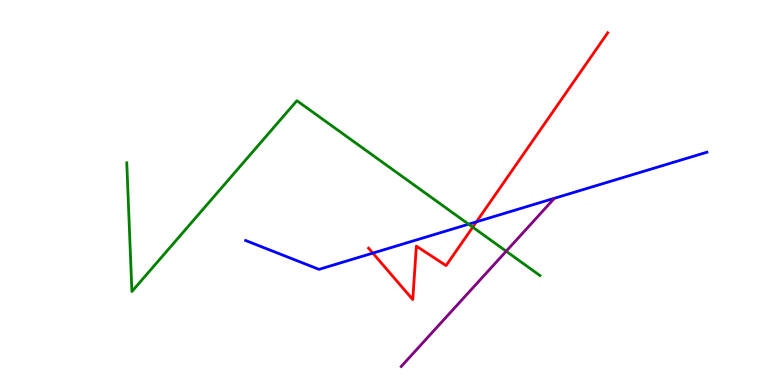[{'lines': ['blue', 'red'], 'intersections': [{'x': 4.81, 'y': 3.43}, {'x': 6.15, 'y': 4.24}]}, {'lines': ['green', 'red'], 'intersections': [{'x': 6.1, 'y': 4.1}]}, {'lines': ['purple', 'red'], 'intersections': []}, {'lines': ['blue', 'green'], 'intersections': [{'x': 6.05, 'y': 4.18}]}, {'lines': ['blue', 'purple'], 'intersections': []}, {'lines': ['green', 'purple'], 'intersections': [{'x': 6.53, 'y': 3.47}]}]